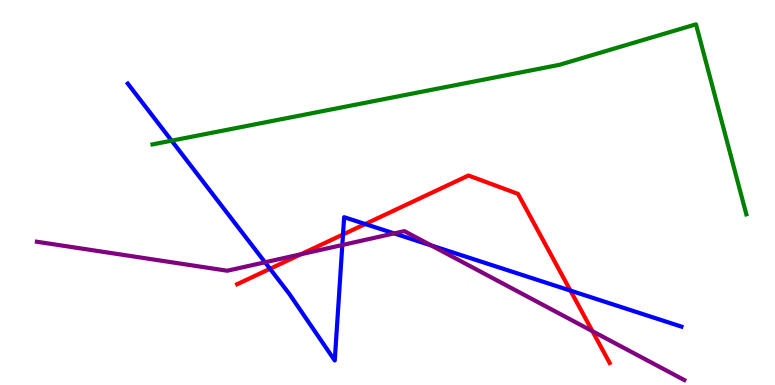[{'lines': ['blue', 'red'], 'intersections': [{'x': 3.48, 'y': 3.02}, {'x': 4.43, 'y': 3.91}, {'x': 4.71, 'y': 4.18}, {'x': 7.36, 'y': 2.45}]}, {'lines': ['green', 'red'], 'intersections': []}, {'lines': ['purple', 'red'], 'intersections': [{'x': 3.88, 'y': 3.4}, {'x': 7.64, 'y': 1.4}]}, {'lines': ['blue', 'green'], 'intersections': [{'x': 2.21, 'y': 6.35}]}, {'lines': ['blue', 'purple'], 'intersections': [{'x': 3.42, 'y': 3.19}, {'x': 4.42, 'y': 3.64}, {'x': 5.09, 'y': 3.94}, {'x': 5.56, 'y': 3.62}]}, {'lines': ['green', 'purple'], 'intersections': []}]